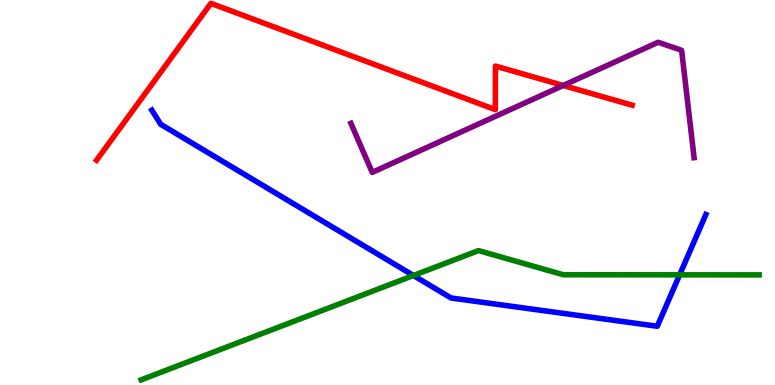[{'lines': ['blue', 'red'], 'intersections': []}, {'lines': ['green', 'red'], 'intersections': []}, {'lines': ['purple', 'red'], 'intersections': [{'x': 7.27, 'y': 7.78}]}, {'lines': ['blue', 'green'], 'intersections': [{'x': 5.34, 'y': 2.84}, {'x': 8.77, 'y': 2.86}]}, {'lines': ['blue', 'purple'], 'intersections': []}, {'lines': ['green', 'purple'], 'intersections': []}]